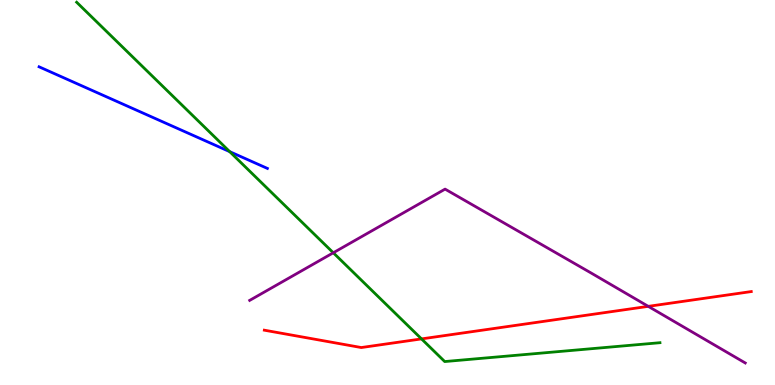[{'lines': ['blue', 'red'], 'intersections': []}, {'lines': ['green', 'red'], 'intersections': [{'x': 5.44, 'y': 1.2}]}, {'lines': ['purple', 'red'], 'intersections': [{'x': 8.36, 'y': 2.04}]}, {'lines': ['blue', 'green'], 'intersections': [{'x': 2.96, 'y': 6.06}]}, {'lines': ['blue', 'purple'], 'intersections': []}, {'lines': ['green', 'purple'], 'intersections': [{'x': 4.3, 'y': 3.43}]}]